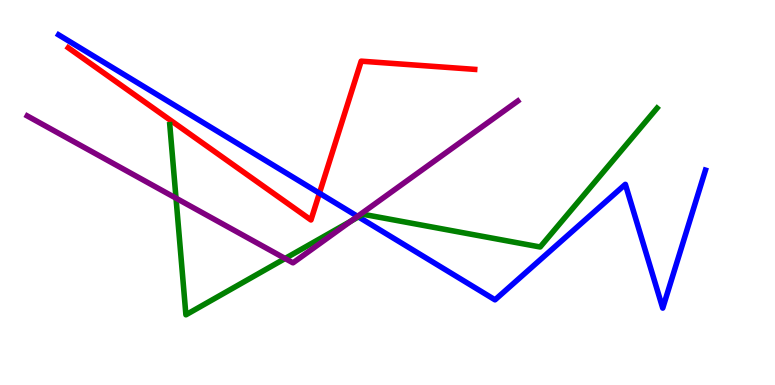[{'lines': ['blue', 'red'], 'intersections': [{'x': 4.12, 'y': 4.98}]}, {'lines': ['green', 'red'], 'intersections': []}, {'lines': ['purple', 'red'], 'intersections': []}, {'lines': ['blue', 'green'], 'intersections': [{'x': 4.62, 'y': 4.37}]}, {'lines': ['blue', 'purple'], 'intersections': [{'x': 4.61, 'y': 4.38}]}, {'lines': ['green', 'purple'], 'intersections': [{'x': 2.27, 'y': 4.85}, {'x': 3.68, 'y': 3.29}, {'x': 4.53, 'y': 4.26}]}]